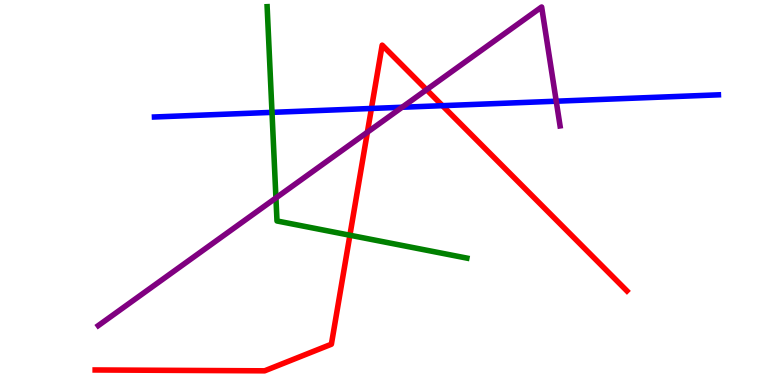[{'lines': ['blue', 'red'], 'intersections': [{'x': 4.79, 'y': 7.18}, {'x': 5.71, 'y': 7.26}]}, {'lines': ['green', 'red'], 'intersections': [{'x': 4.51, 'y': 3.89}]}, {'lines': ['purple', 'red'], 'intersections': [{'x': 4.74, 'y': 6.57}, {'x': 5.5, 'y': 7.67}]}, {'lines': ['blue', 'green'], 'intersections': [{'x': 3.51, 'y': 7.08}]}, {'lines': ['blue', 'purple'], 'intersections': [{'x': 5.19, 'y': 7.21}, {'x': 7.18, 'y': 7.37}]}, {'lines': ['green', 'purple'], 'intersections': [{'x': 3.56, 'y': 4.86}]}]